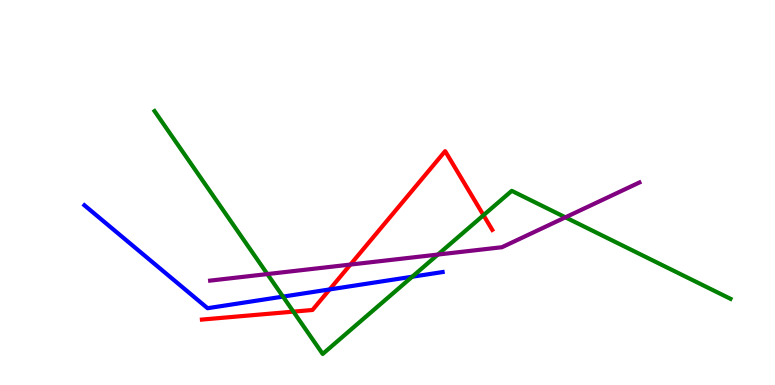[{'lines': ['blue', 'red'], 'intersections': [{'x': 4.25, 'y': 2.48}]}, {'lines': ['green', 'red'], 'intersections': [{'x': 3.79, 'y': 1.91}, {'x': 6.24, 'y': 4.41}]}, {'lines': ['purple', 'red'], 'intersections': [{'x': 4.52, 'y': 3.13}]}, {'lines': ['blue', 'green'], 'intersections': [{'x': 3.65, 'y': 2.3}, {'x': 5.32, 'y': 2.81}]}, {'lines': ['blue', 'purple'], 'intersections': []}, {'lines': ['green', 'purple'], 'intersections': [{'x': 3.45, 'y': 2.88}, {'x': 5.65, 'y': 3.39}, {'x': 7.3, 'y': 4.36}]}]